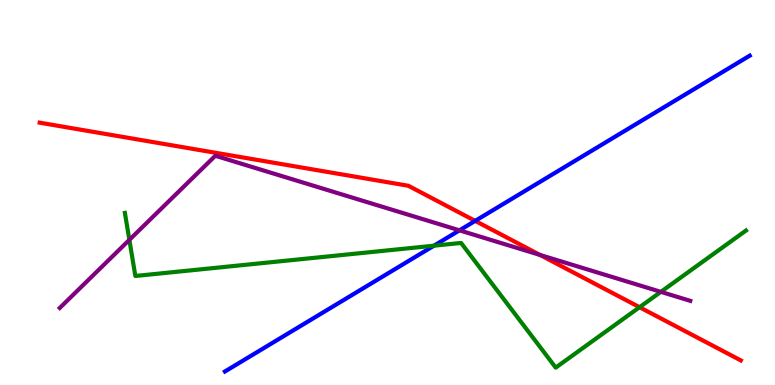[{'lines': ['blue', 'red'], 'intersections': [{'x': 6.13, 'y': 4.26}]}, {'lines': ['green', 'red'], 'intersections': [{'x': 8.25, 'y': 2.02}]}, {'lines': ['purple', 'red'], 'intersections': [{'x': 6.97, 'y': 3.38}]}, {'lines': ['blue', 'green'], 'intersections': [{'x': 5.6, 'y': 3.62}]}, {'lines': ['blue', 'purple'], 'intersections': [{'x': 5.93, 'y': 4.02}]}, {'lines': ['green', 'purple'], 'intersections': [{'x': 1.67, 'y': 3.77}, {'x': 8.53, 'y': 2.42}]}]